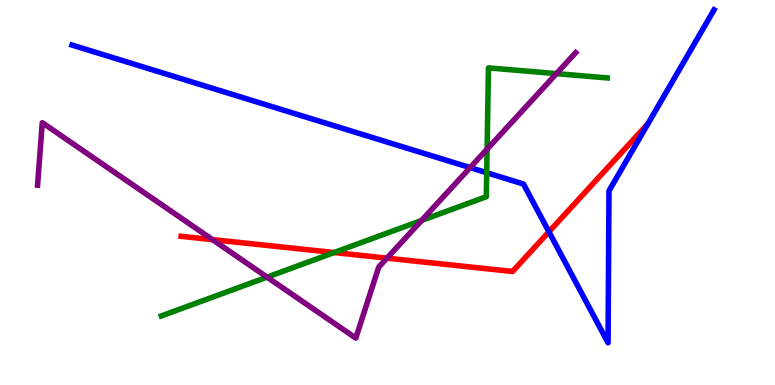[{'lines': ['blue', 'red'], 'intersections': [{'x': 7.08, 'y': 3.98}]}, {'lines': ['green', 'red'], 'intersections': [{'x': 4.31, 'y': 3.44}]}, {'lines': ['purple', 'red'], 'intersections': [{'x': 2.74, 'y': 3.78}, {'x': 4.99, 'y': 3.29}]}, {'lines': ['blue', 'green'], 'intersections': [{'x': 6.28, 'y': 5.51}]}, {'lines': ['blue', 'purple'], 'intersections': [{'x': 6.07, 'y': 5.65}]}, {'lines': ['green', 'purple'], 'intersections': [{'x': 3.45, 'y': 2.8}, {'x': 5.44, 'y': 4.27}, {'x': 6.29, 'y': 6.13}, {'x': 7.18, 'y': 8.09}]}]